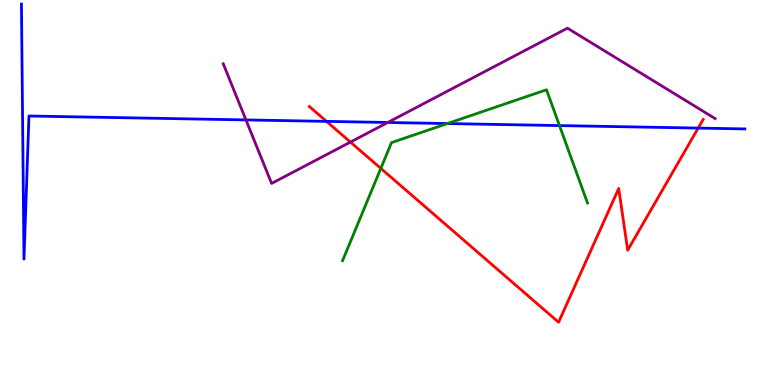[{'lines': ['blue', 'red'], 'intersections': [{'x': 4.21, 'y': 6.85}, {'x': 9.01, 'y': 6.67}]}, {'lines': ['green', 'red'], 'intersections': [{'x': 4.91, 'y': 5.63}]}, {'lines': ['purple', 'red'], 'intersections': [{'x': 4.52, 'y': 6.31}]}, {'lines': ['blue', 'green'], 'intersections': [{'x': 5.77, 'y': 6.79}, {'x': 7.22, 'y': 6.74}]}, {'lines': ['blue', 'purple'], 'intersections': [{'x': 3.17, 'y': 6.89}, {'x': 5.0, 'y': 6.82}]}, {'lines': ['green', 'purple'], 'intersections': []}]